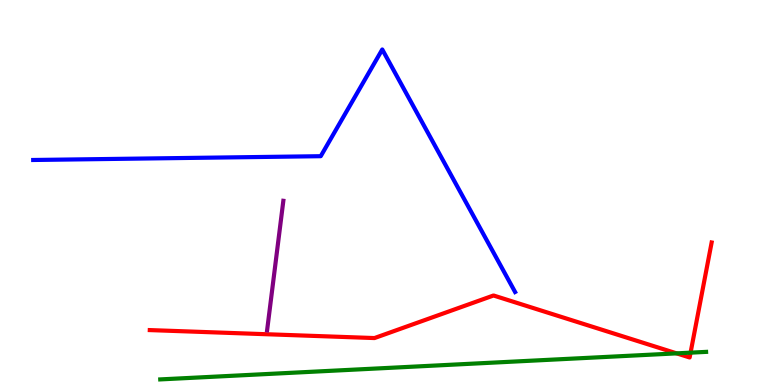[{'lines': ['blue', 'red'], 'intersections': []}, {'lines': ['green', 'red'], 'intersections': [{'x': 8.73, 'y': 0.822}, {'x': 8.91, 'y': 0.84}]}, {'lines': ['purple', 'red'], 'intersections': []}, {'lines': ['blue', 'green'], 'intersections': []}, {'lines': ['blue', 'purple'], 'intersections': []}, {'lines': ['green', 'purple'], 'intersections': []}]